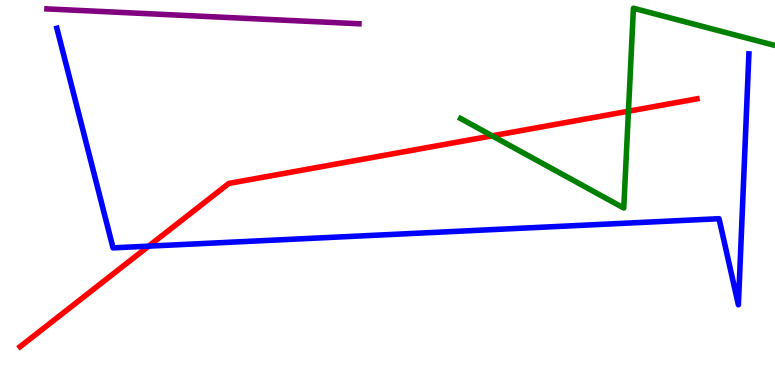[{'lines': ['blue', 'red'], 'intersections': [{'x': 1.92, 'y': 3.61}]}, {'lines': ['green', 'red'], 'intersections': [{'x': 6.35, 'y': 6.47}, {'x': 8.11, 'y': 7.11}]}, {'lines': ['purple', 'red'], 'intersections': []}, {'lines': ['blue', 'green'], 'intersections': []}, {'lines': ['blue', 'purple'], 'intersections': []}, {'lines': ['green', 'purple'], 'intersections': []}]